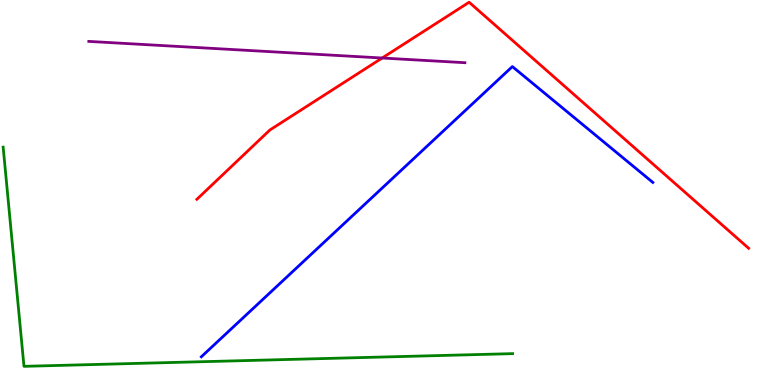[{'lines': ['blue', 'red'], 'intersections': []}, {'lines': ['green', 'red'], 'intersections': []}, {'lines': ['purple', 'red'], 'intersections': [{'x': 4.93, 'y': 8.49}]}, {'lines': ['blue', 'green'], 'intersections': []}, {'lines': ['blue', 'purple'], 'intersections': []}, {'lines': ['green', 'purple'], 'intersections': []}]